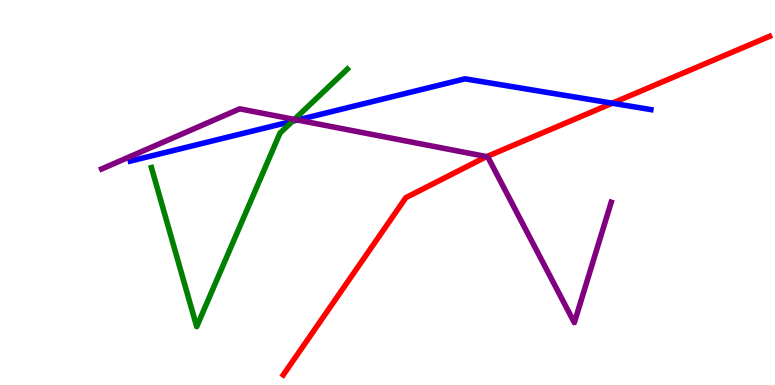[{'lines': ['blue', 'red'], 'intersections': [{'x': 7.9, 'y': 7.32}]}, {'lines': ['green', 'red'], 'intersections': []}, {'lines': ['purple', 'red'], 'intersections': [{'x': 6.28, 'y': 5.93}]}, {'lines': ['blue', 'green'], 'intersections': [{'x': 3.77, 'y': 6.85}]}, {'lines': ['blue', 'purple'], 'intersections': [{'x': 3.84, 'y': 6.88}]}, {'lines': ['green', 'purple'], 'intersections': [{'x': 3.8, 'y': 6.9}]}]